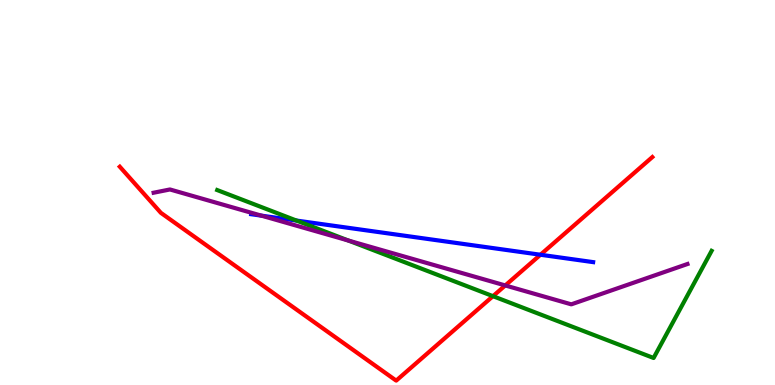[{'lines': ['blue', 'red'], 'intersections': [{'x': 6.97, 'y': 3.38}]}, {'lines': ['green', 'red'], 'intersections': [{'x': 6.36, 'y': 2.31}]}, {'lines': ['purple', 'red'], 'intersections': [{'x': 6.52, 'y': 2.59}]}, {'lines': ['blue', 'green'], 'intersections': [{'x': 3.83, 'y': 4.27}]}, {'lines': ['blue', 'purple'], 'intersections': [{'x': 3.37, 'y': 4.4}]}, {'lines': ['green', 'purple'], 'intersections': [{'x': 4.5, 'y': 3.75}]}]